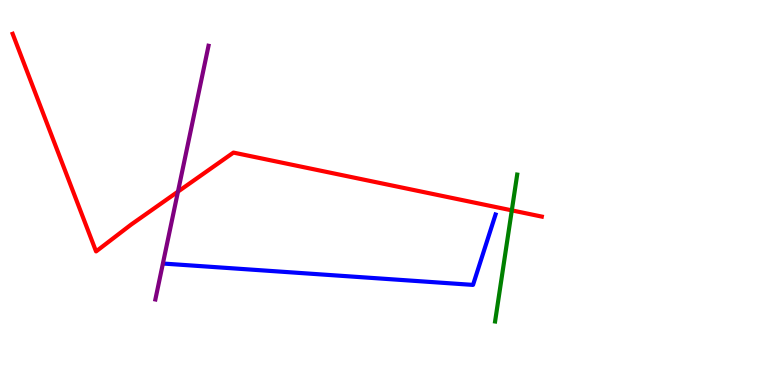[{'lines': ['blue', 'red'], 'intersections': []}, {'lines': ['green', 'red'], 'intersections': [{'x': 6.6, 'y': 4.54}]}, {'lines': ['purple', 'red'], 'intersections': [{'x': 2.3, 'y': 5.02}]}, {'lines': ['blue', 'green'], 'intersections': []}, {'lines': ['blue', 'purple'], 'intersections': []}, {'lines': ['green', 'purple'], 'intersections': []}]